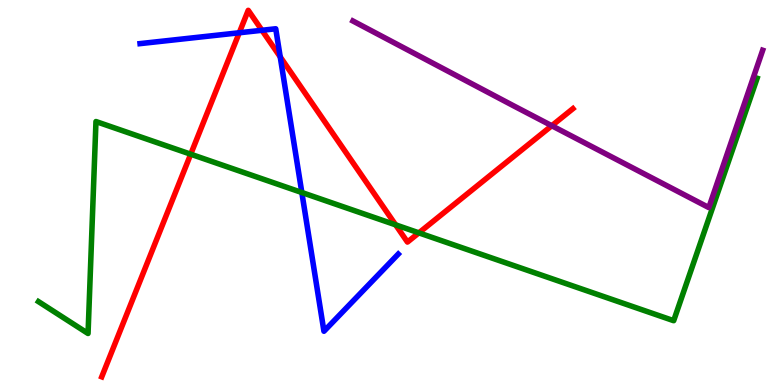[{'lines': ['blue', 'red'], 'intersections': [{'x': 3.09, 'y': 9.15}, {'x': 3.38, 'y': 9.21}, {'x': 3.62, 'y': 8.52}]}, {'lines': ['green', 'red'], 'intersections': [{'x': 2.46, 'y': 5.99}, {'x': 5.1, 'y': 4.16}, {'x': 5.4, 'y': 3.95}]}, {'lines': ['purple', 'red'], 'intersections': [{'x': 7.12, 'y': 6.73}]}, {'lines': ['blue', 'green'], 'intersections': [{'x': 3.89, 'y': 5.0}]}, {'lines': ['blue', 'purple'], 'intersections': []}, {'lines': ['green', 'purple'], 'intersections': []}]